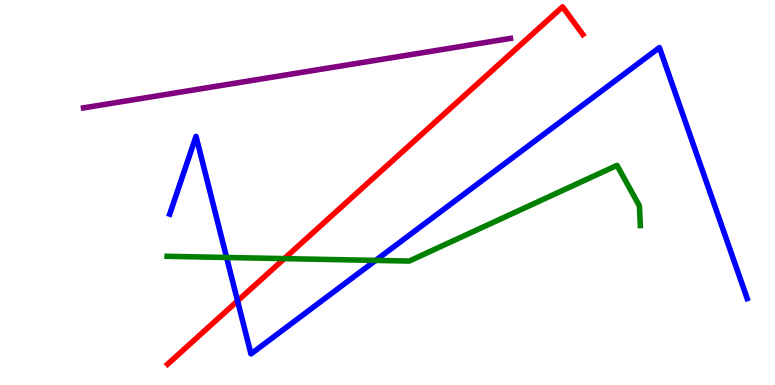[{'lines': ['blue', 'red'], 'intersections': [{'x': 3.07, 'y': 2.18}]}, {'lines': ['green', 'red'], 'intersections': [{'x': 3.67, 'y': 3.28}]}, {'lines': ['purple', 'red'], 'intersections': []}, {'lines': ['blue', 'green'], 'intersections': [{'x': 2.92, 'y': 3.31}, {'x': 4.85, 'y': 3.24}]}, {'lines': ['blue', 'purple'], 'intersections': []}, {'lines': ['green', 'purple'], 'intersections': []}]